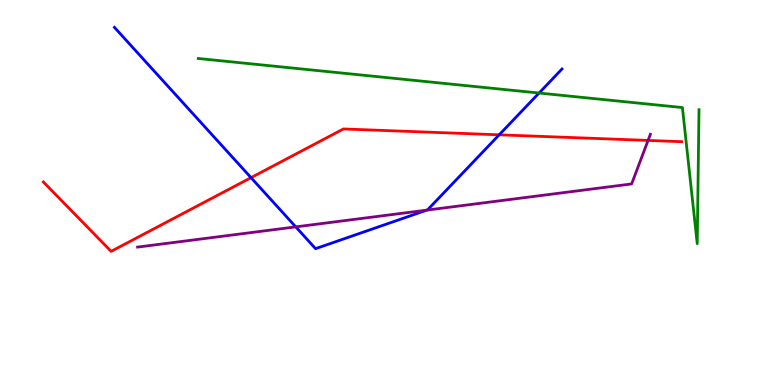[{'lines': ['blue', 'red'], 'intersections': [{'x': 3.24, 'y': 5.39}, {'x': 6.44, 'y': 6.5}]}, {'lines': ['green', 'red'], 'intersections': []}, {'lines': ['purple', 'red'], 'intersections': [{'x': 8.36, 'y': 6.35}]}, {'lines': ['blue', 'green'], 'intersections': [{'x': 6.96, 'y': 7.58}]}, {'lines': ['blue', 'purple'], 'intersections': [{'x': 3.82, 'y': 4.11}, {'x': 5.51, 'y': 4.54}]}, {'lines': ['green', 'purple'], 'intersections': []}]